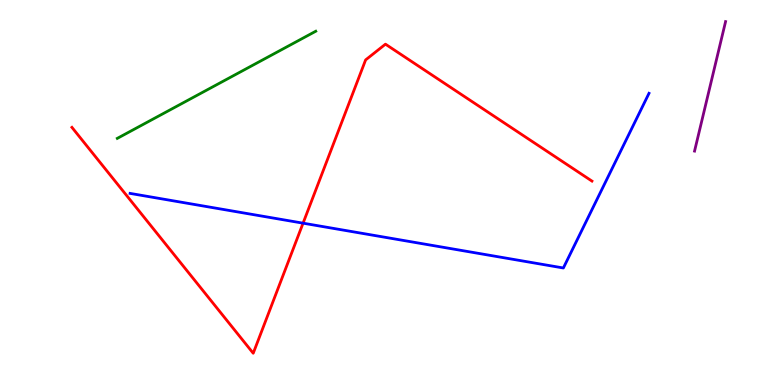[{'lines': ['blue', 'red'], 'intersections': [{'x': 3.91, 'y': 4.2}]}, {'lines': ['green', 'red'], 'intersections': []}, {'lines': ['purple', 'red'], 'intersections': []}, {'lines': ['blue', 'green'], 'intersections': []}, {'lines': ['blue', 'purple'], 'intersections': []}, {'lines': ['green', 'purple'], 'intersections': []}]